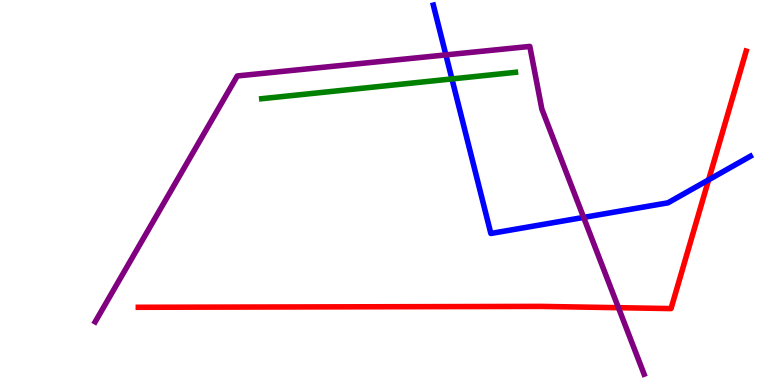[{'lines': ['blue', 'red'], 'intersections': [{'x': 9.14, 'y': 5.33}]}, {'lines': ['green', 'red'], 'intersections': []}, {'lines': ['purple', 'red'], 'intersections': [{'x': 7.98, 'y': 2.01}]}, {'lines': ['blue', 'green'], 'intersections': [{'x': 5.83, 'y': 7.95}]}, {'lines': ['blue', 'purple'], 'intersections': [{'x': 5.75, 'y': 8.57}, {'x': 7.53, 'y': 4.35}]}, {'lines': ['green', 'purple'], 'intersections': []}]